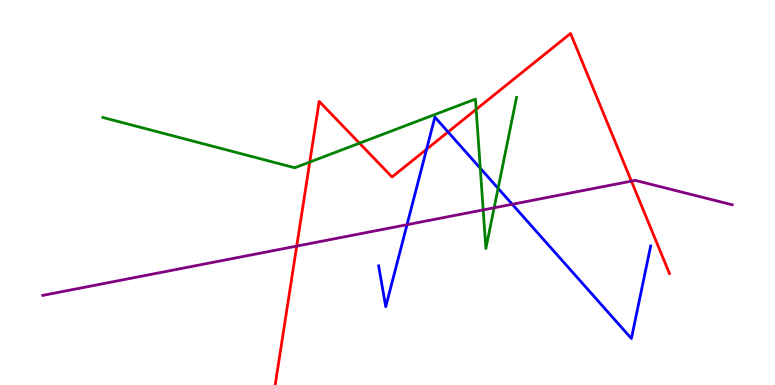[{'lines': ['blue', 'red'], 'intersections': [{'x': 5.5, 'y': 6.12}, {'x': 5.78, 'y': 6.57}]}, {'lines': ['green', 'red'], 'intersections': [{'x': 4.0, 'y': 5.79}, {'x': 4.64, 'y': 6.28}, {'x': 6.14, 'y': 7.16}]}, {'lines': ['purple', 'red'], 'intersections': [{'x': 3.83, 'y': 3.61}, {'x': 8.15, 'y': 5.29}]}, {'lines': ['blue', 'green'], 'intersections': [{'x': 6.2, 'y': 5.63}, {'x': 6.43, 'y': 5.11}]}, {'lines': ['blue', 'purple'], 'intersections': [{'x': 5.25, 'y': 4.16}, {'x': 6.61, 'y': 4.69}]}, {'lines': ['green', 'purple'], 'intersections': [{'x': 6.23, 'y': 4.55}, {'x': 6.38, 'y': 4.6}]}]